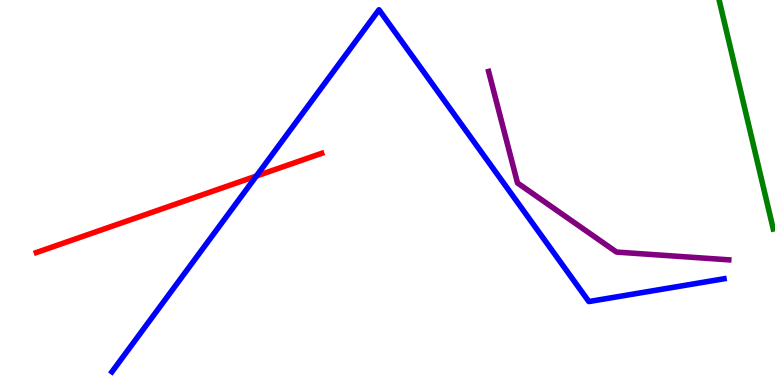[{'lines': ['blue', 'red'], 'intersections': [{'x': 3.31, 'y': 5.43}]}, {'lines': ['green', 'red'], 'intersections': []}, {'lines': ['purple', 'red'], 'intersections': []}, {'lines': ['blue', 'green'], 'intersections': []}, {'lines': ['blue', 'purple'], 'intersections': []}, {'lines': ['green', 'purple'], 'intersections': []}]